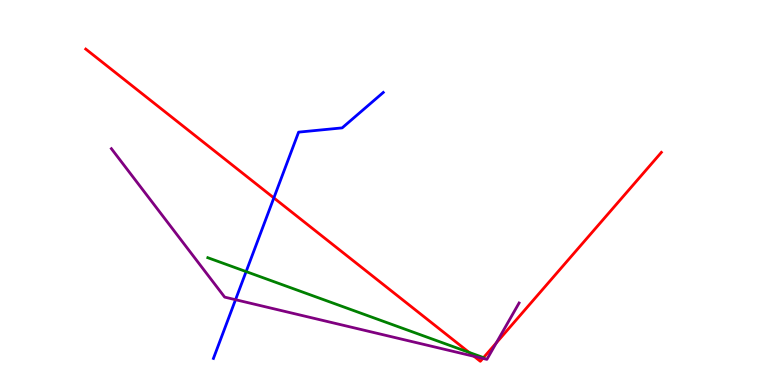[{'lines': ['blue', 'red'], 'intersections': [{'x': 3.53, 'y': 4.86}]}, {'lines': ['green', 'red'], 'intersections': [{'x': 6.05, 'y': 0.847}, {'x': 6.24, 'y': 0.711}]}, {'lines': ['purple', 'red'], 'intersections': [{'x': 6.12, 'y': 0.745}, {'x': 6.23, 'y': 0.691}, {'x': 6.4, 'y': 1.09}]}, {'lines': ['blue', 'green'], 'intersections': [{'x': 3.18, 'y': 2.95}]}, {'lines': ['blue', 'purple'], 'intersections': [{'x': 3.04, 'y': 2.22}]}, {'lines': ['green', 'purple'], 'intersections': []}]